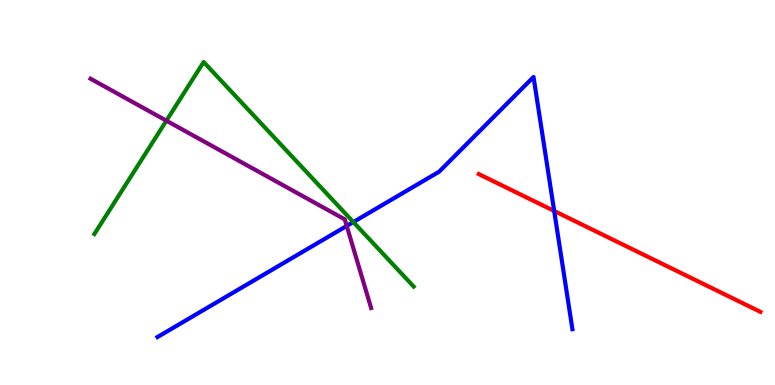[{'lines': ['blue', 'red'], 'intersections': [{'x': 7.15, 'y': 4.52}]}, {'lines': ['green', 'red'], 'intersections': []}, {'lines': ['purple', 'red'], 'intersections': []}, {'lines': ['blue', 'green'], 'intersections': [{'x': 4.56, 'y': 4.23}]}, {'lines': ['blue', 'purple'], 'intersections': [{'x': 4.47, 'y': 4.13}]}, {'lines': ['green', 'purple'], 'intersections': [{'x': 2.15, 'y': 6.87}]}]